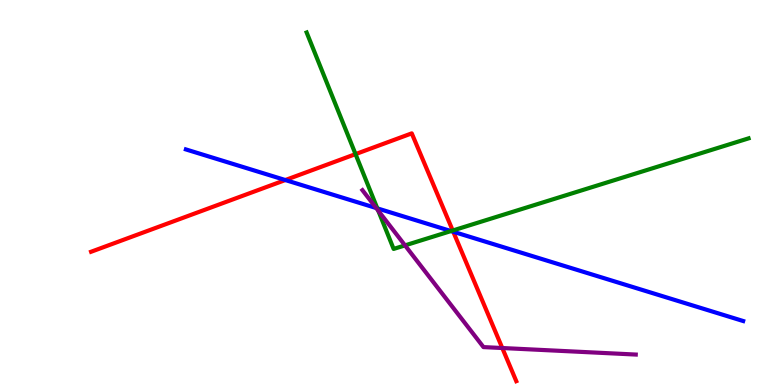[{'lines': ['blue', 'red'], 'intersections': [{'x': 3.68, 'y': 5.32}, {'x': 5.85, 'y': 3.98}]}, {'lines': ['green', 'red'], 'intersections': [{'x': 4.59, 'y': 6.0}, {'x': 5.84, 'y': 4.01}]}, {'lines': ['purple', 'red'], 'intersections': [{'x': 6.48, 'y': 0.96}]}, {'lines': ['blue', 'green'], 'intersections': [{'x': 4.87, 'y': 4.59}, {'x': 5.82, 'y': 4.0}]}, {'lines': ['blue', 'purple'], 'intersections': [{'x': 4.85, 'y': 4.6}]}, {'lines': ['green', 'purple'], 'intersections': [{'x': 4.88, 'y': 4.53}, {'x': 5.23, 'y': 3.63}]}]